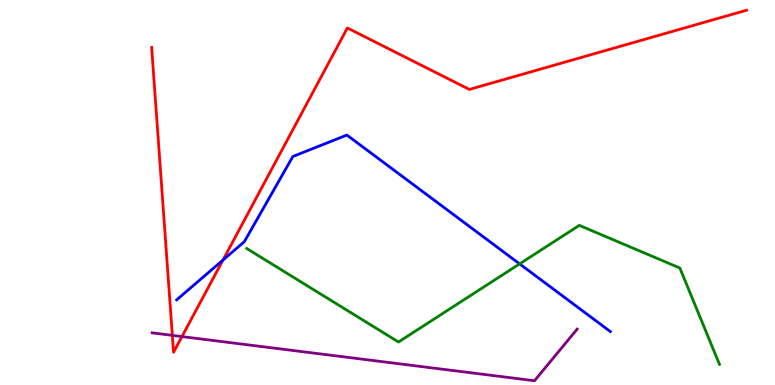[{'lines': ['blue', 'red'], 'intersections': [{'x': 2.88, 'y': 3.25}]}, {'lines': ['green', 'red'], 'intersections': []}, {'lines': ['purple', 'red'], 'intersections': [{'x': 2.22, 'y': 1.29}, {'x': 2.35, 'y': 1.26}]}, {'lines': ['blue', 'green'], 'intersections': [{'x': 6.7, 'y': 3.15}]}, {'lines': ['blue', 'purple'], 'intersections': []}, {'lines': ['green', 'purple'], 'intersections': []}]